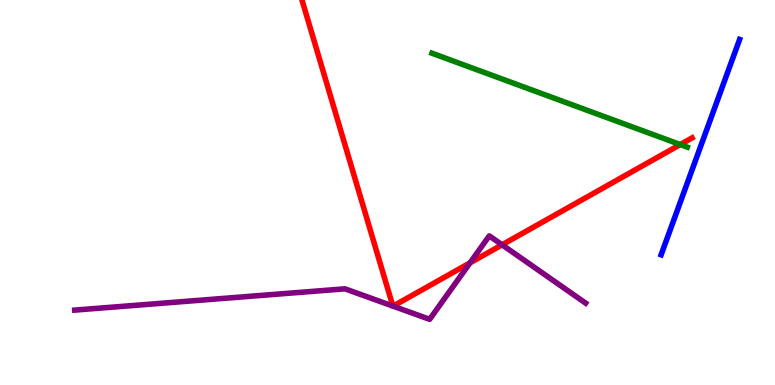[{'lines': ['blue', 'red'], 'intersections': []}, {'lines': ['green', 'red'], 'intersections': [{'x': 8.78, 'y': 6.25}]}, {'lines': ['purple', 'red'], 'intersections': [{'x': 5.07, 'y': 2.05}, {'x': 5.07, 'y': 2.05}, {'x': 6.06, 'y': 3.17}, {'x': 6.48, 'y': 3.64}]}, {'lines': ['blue', 'green'], 'intersections': []}, {'lines': ['blue', 'purple'], 'intersections': []}, {'lines': ['green', 'purple'], 'intersections': []}]